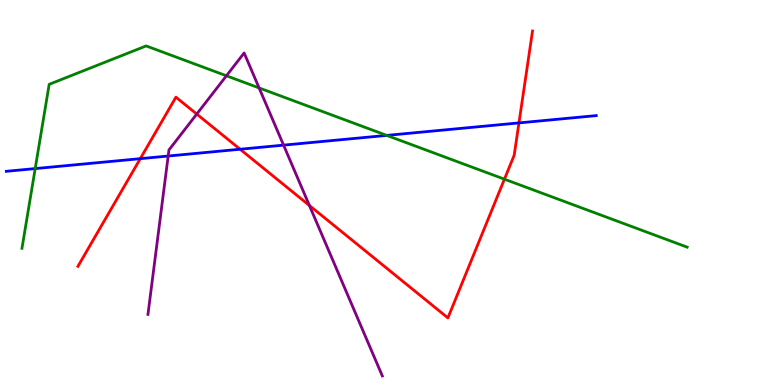[{'lines': ['blue', 'red'], 'intersections': [{'x': 1.81, 'y': 5.88}, {'x': 3.1, 'y': 6.12}, {'x': 6.7, 'y': 6.81}]}, {'lines': ['green', 'red'], 'intersections': [{'x': 6.51, 'y': 5.35}]}, {'lines': ['purple', 'red'], 'intersections': [{'x': 2.54, 'y': 7.04}, {'x': 3.99, 'y': 4.66}]}, {'lines': ['blue', 'green'], 'intersections': [{'x': 0.454, 'y': 5.62}, {'x': 4.99, 'y': 6.48}]}, {'lines': ['blue', 'purple'], 'intersections': [{'x': 2.17, 'y': 5.95}, {'x': 3.66, 'y': 6.23}]}, {'lines': ['green', 'purple'], 'intersections': [{'x': 2.92, 'y': 8.03}, {'x': 3.34, 'y': 7.72}]}]